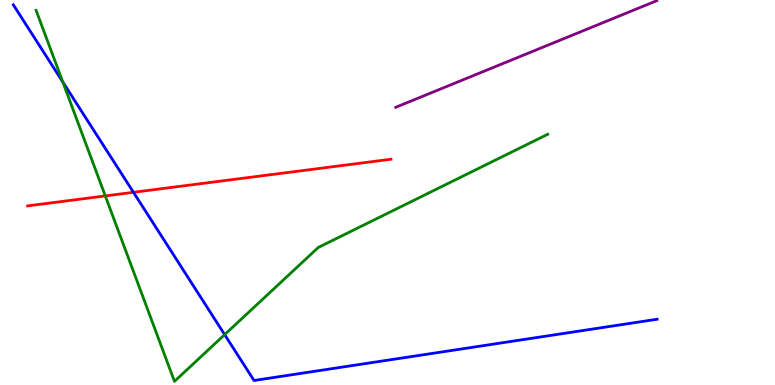[{'lines': ['blue', 'red'], 'intersections': [{'x': 1.72, 'y': 5.01}]}, {'lines': ['green', 'red'], 'intersections': [{'x': 1.36, 'y': 4.91}]}, {'lines': ['purple', 'red'], 'intersections': []}, {'lines': ['blue', 'green'], 'intersections': [{'x': 0.811, 'y': 7.87}, {'x': 2.9, 'y': 1.31}]}, {'lines': ['blue', 'purple'], 'intersections': []}, {'lines': ['green', 'purple'], 'intersections': []}]